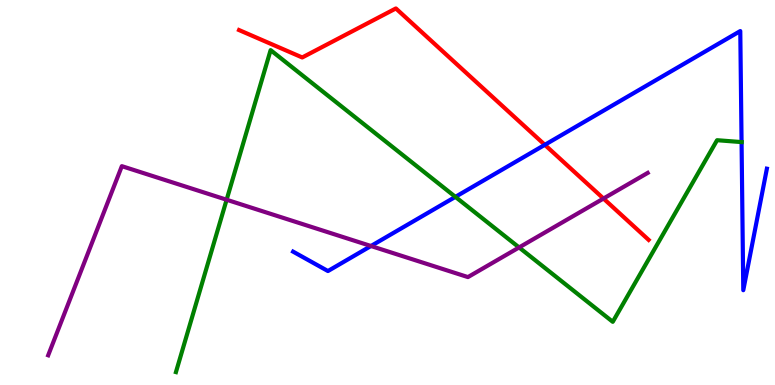[{'lines': ['blue', 'red'], 'intersections': [{'x': 7.03, 'y': 6.24}]}, {'lines': ['green', 'red'], 'intersections': []}, {'lines': ['purple', 'red'], 'intersections': [{'x': 7.79, 'y': 4.84}]}, {'lines': ['blue', 'green'], 'intersections': [{'x': 5.88, 'y': 4.89}, {'x': 9.57, 'y': 6.31}]}, {'lines': ['blue', 'purple'], 'intersections': [{'x': 4.79, 'y': 3.61}]}, {'lines': ['green', 'purple'], 'intersections': [{'x': 2.92, 'y': 4.81}, {'x': 6.7, 'y': 3.57}]}]